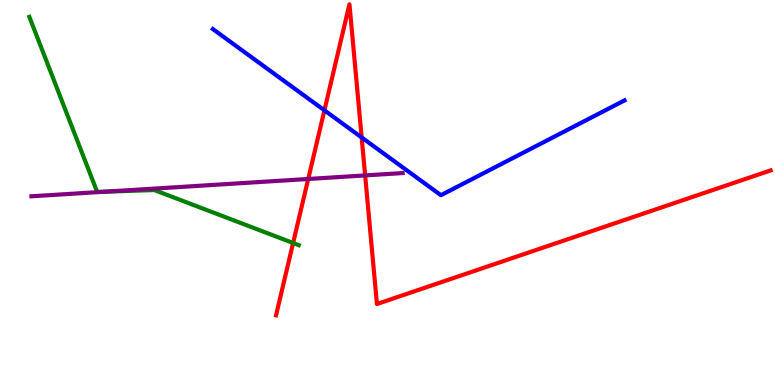[{'lines': ['blue', 'red'], 'intersections': [{'x': 4.19, 'y': 7.13}, {'x': 4.67, 'y': 6.43}]}, {'lines': ['green', 'red'], 'intersections': [{'x': 3.78, 'y': 3.69}]}, {'lines': ['purple', 'red'], 'intersections': [{'x': 3.98, 'y': 5.35}, {'x': 4.71, 'y': 5.44}]}, {'lines': ['blue', 'green'], 'intersections': []}, {'lines': ['blue', 'purple'], 'intersections': []}, {'lines': ['green', 'purple'], 'intersections': [{'x': 1.35, 'y': 5.02}]}]